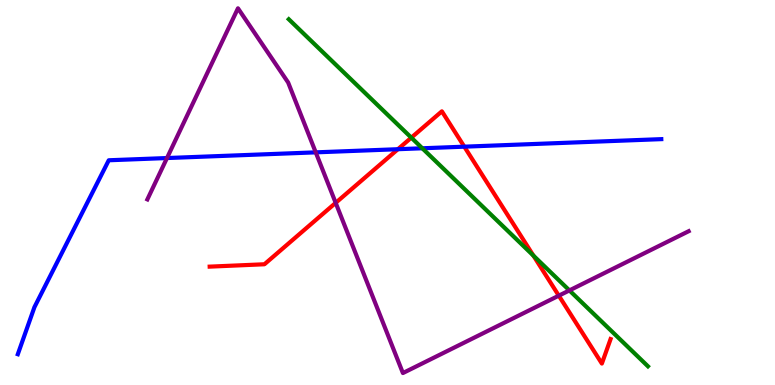[{'lines': ['blue', 'red'], 'intersections': [{'x': 5.13, 'y': 6.12}, {'x': 5.99, 'y': 6.19}]}, {'lines': ['green', 'red'], 'intersections': [{'x': 5.31, 'y': 6.42}, {'x': 6.88, 'y': 3.36}]}, {'lines': ['purple', 'red'], 'intersections': [{'x': 4.33, 'y': 4.73}, {'x': 7.21, 'y': 2.32}]}, {'lines': ['blue', 'green'], 'intersections': [{'x': 5.45, 'y': 6.15}]}, {'lines': ['blue', 'purple'], 'intersections': [{'x': 2.15, 'y': 5.9}, {'x': 4.07, 'y': 6.04}]}, {'lines': ['green', 'purple'], 'intersections': [{'x': 7.35, 'y': 2.46}]}]